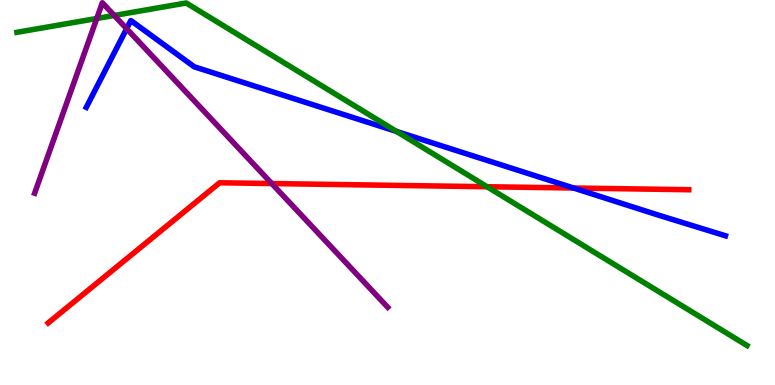[{'lines': ['blue', 'red'], 'intersections': [{'x': 7.4, 'y': 5.12}]}, {'lines': ['green', 'red'], 'intersections': [{'x': 6.28, 'y': 5.15}]}, {'lines': ['purple', 'red'], 'intersections': [{'x': 3.51, 'y': 5.23}]}, {'lines': ['blue', 'green'], 'intersections': [{'x': 5.12, 'y': 6.59}]}, {'lines': ['blue', 'purple'], 'intersections': [{'x': 1.63, 'y': 9.25}]}, {'lines': ['green', 'purple'], 'intersections': [{'x': 1.25, 'y': 9.52}, {'x': 1.47, 'y': 9.6}]}]